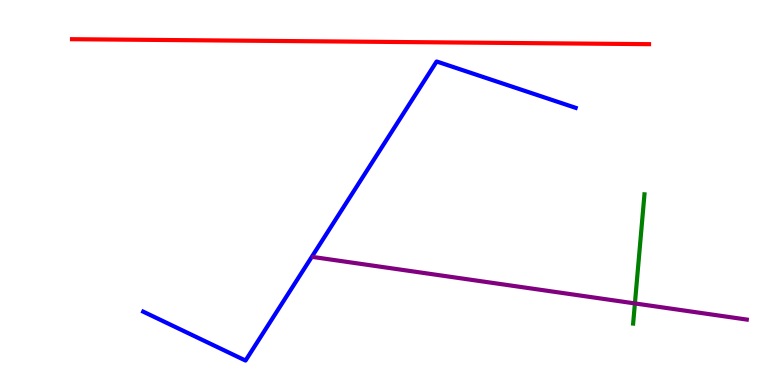[{'lines': ['blue', 'red'], 'intersections': []}, {'lines': ['green', 'red'], 'intersections': []}, {'lines': ['purple', 'red'], 'intersections': []}, {'lines': ['blue', 'green'], 'intersections': []}, {'lines': ['blue', 'purple'], 'intersections': []}, {'lines': ['green', 'purple'], 'intersections': [{'x': 8.19, 'y': 2.12}]}]